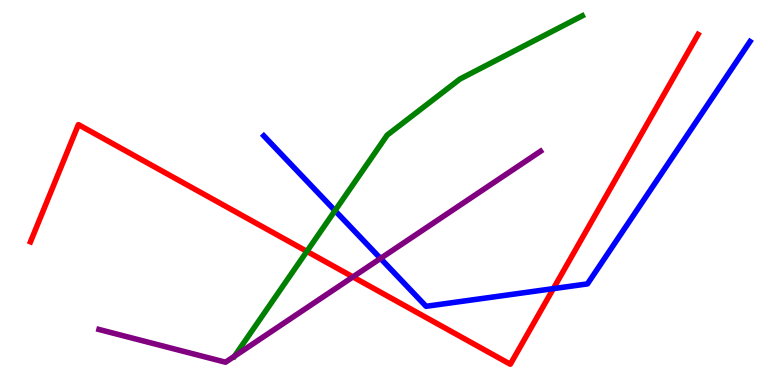[{'lines': ['blue', 'red'], 'intersections': [{'x': 7.14, 'y': 2.5}]}, {'lines': ['green', 'red'], 'intersections': [{'x': 3.96, 'y': 3.47}]}, {'lines': ['purple', 'red'], 'intersections': [{'x': 4.55, 'y': 2.81}]}, {'lines': ['blue', 'green'], 'intersections': [{'x': 4.32, 'y': 4.53}]}, {'lines': ['blue', 'purple'], 'intersections': [{'x': 4.91, 'y': 3.29}]}, {'lines': ['green', 'purple'], 'intersections': [{'x': 3.03, 'y': 0.747}]}]